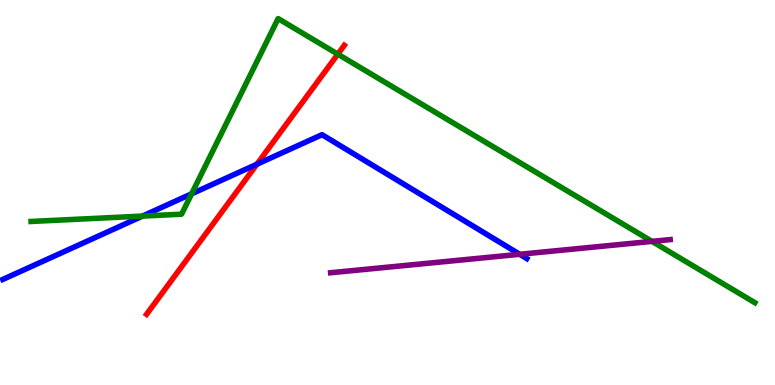[{'lines': ['blue', 'red'], 'intersections': [{'x': 3.32, 'y': 5.74}]}, {'lines': ['green', 'red'], 'intersections': [{'x': 4.36, 'y': 8.59}]}, {'lines': ['purple', 'red'], 'intersections': []}, {'lines': ['blue', 'green'], 'intersections': [{'x': 1.84, 'y': 4.39}, {'x': 2.47, 'y': 4.97}]}, {'lines': ['blue', 'purple'], 'intersections': [{'x': 6.71, 'y': 3.39}]}, {'lines': ['green', 'purple'], 'intersections': [{'x': 8.41, 'y': 3.73}]}]